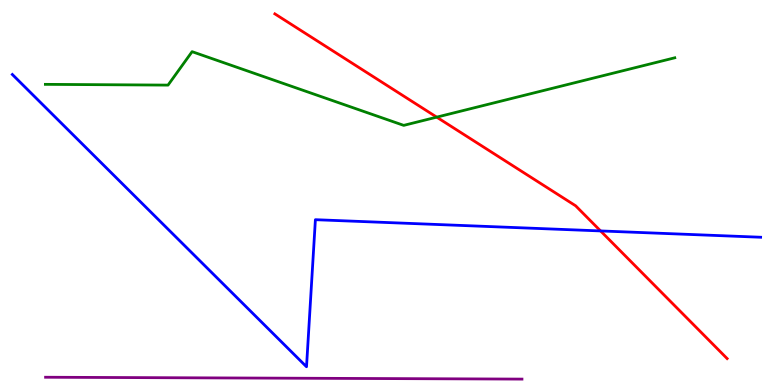[{'lines': ['blue', 'red'], 'intersections': [{'x': 7.75, 'y': 4.0}]}, {'lines': ['green', 'red'], 'intersections': [{'x': 5.64, 'y': 6.96}]}, {'lines': ['purple', 'red'], 'intersections': []}, {'lines': ['blue', 'green'], 'intersections': []}, {'lines': ['blue', 'purple'], 'intersections': []}, {'lines': ['green', 'purple'], 'intersections': []}]